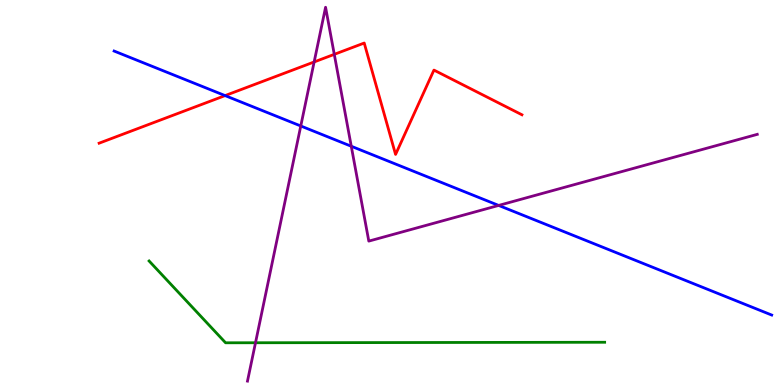[{'lines': ['blue', 'red'], 'intersections': [{'x': 2.9, 'y': 7.52}]}, {'lines': ['green', 'red'], 'intersections': []}, {'lines': ['purple', 'red'], 'intersections': [{'x': 4.05, 'y': 8.39}, {'x': 4.31, 'y': 8.59}]}, {'lines': ['blue', 'green'], 'intersections': []}, {'lines': ['blue', 'purple'], 'intersections': [{'x': 3.88, 'y': 6.73}, {'x': 4.53, 'y': 6.2}, {'x': 6.43, 'y': 4.66}]}, {'lines': ['green', 'purple'], 'intersections': [{'x': 3.3, 'y': 1.1}]}]